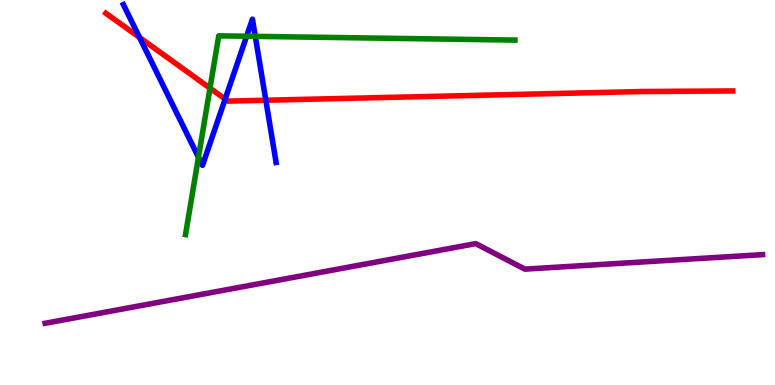[{'lines': ['blue', 'red'], 'intersections': [{'x': 1.8, 'y': 9.03}, {'x': 2.91, 'y': 7.43}, {'x': 3.43, 'y': 7.4}]}, {'lines': ['green', 'red'], 'intersections': [{'x': 2.71, 'y': 7.71}]}, {'lines': ['purple', 'red'], 'intersections': []}, {'lines': ['blue', 'green'], 'intersections': [{'x': 2.56, 'y': 5.92}, {'x': 3.18, 'y': 9.06}, {'x': 3.29, 'y': 9.06}]}, {'lines': ['blue', 'purple'], 'intersections': []}, {'lines': ['green', 'purple'], 'intersections': []}]